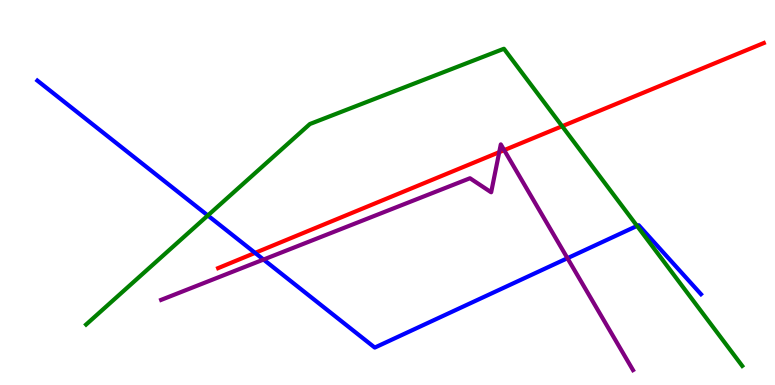[{'lines': ['blue', 'red'], 'intersections': [{'x': 3.29, 'y': 3.43}]}, {'lines': ['green', 'red'], 'intersections': [{'x': 7.25, 'y': 6.72}]}, {'lines': ['purple', 'red'], 'intersections': [{'x': 6.44, 'y': 6.05}, {'x': 6.51, 'y': 6.1}]}, {'lines': ['blue', 'green'], 'intersections': [{'x': 2.68, 'y': 4.4}, {'x': 8.22, 'y': 4.13}]}, {'lines': ['blue', 'purple'], 'intersections': [{'x': 3.4, 'y': 3.26}, {'x': 7.32, 'y': 3.29}]}, {'lines': ['green', 'purple'], 'intersections': []}]